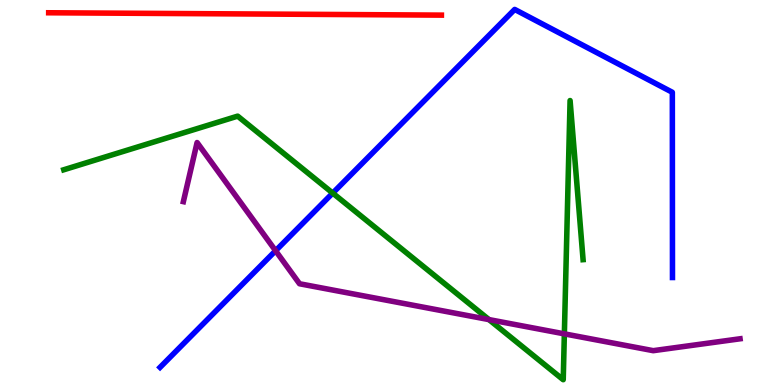[{'lines': ['blue', 'red'], 'intersections': []}, {'lines': ['green', 'red'], 'intersections': []}, {'lines': ['purple', 'red'], 'intersections': []}, {'lines': ['blue', 'green'], 'intersections': [{'x': 4.29, 'y': 4.98}]}, {'lines': ['blue', 'purple'], 'intersections': [{'x': 3.56, 'y': 3.49}]}, {'lines': ['green', 'purple'], 'intersections': [{'x': 6.31, 'y': 1.7}, {'x': 7.28, 'y': 1.33}]}]